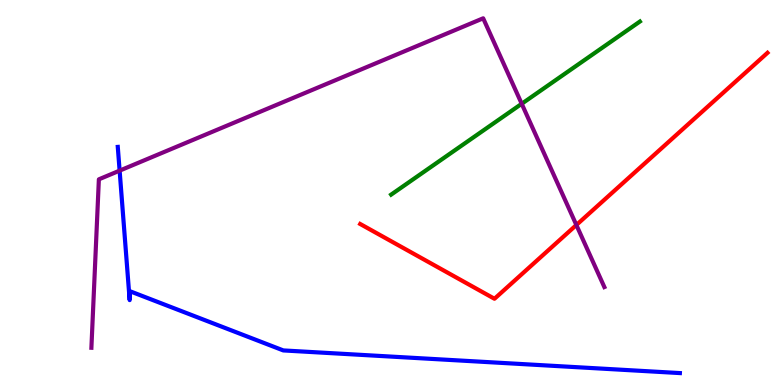[{'lines': ['blue', 'red'], 'intersections': []}, {'lines': ['green', 'red'], 'intersections': []}, {'lines': ['purple', 'red'], 'intersections': [{'x': 7.44, 'y': 4.16}]}, {'lines': ['blue', 'green'], 'intersections': []}, {'lines': ['blue', 'purple'], 'intersections': [{'x': 1.54, 'y': 5.57}]}, {'lines': ['green', 'purple'], 'intersections': [{'x': 6.73, 'y': 7.3}]}]